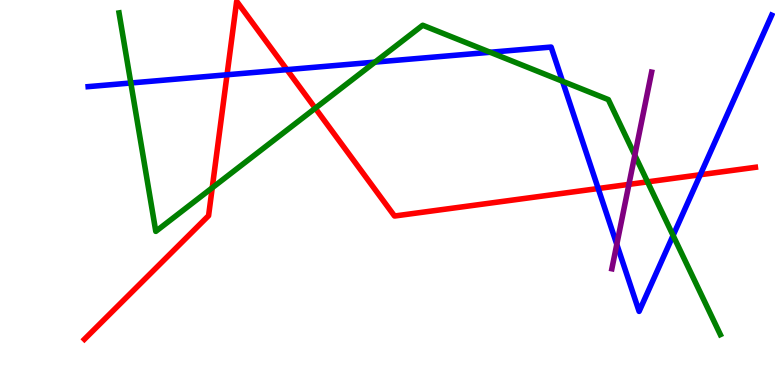[{'lines': ['blue', 'red'], 'intersections': [{'x': 2.93, 'y': 8.06}, {'x': 3.7, 'y': 8.19}, {'x': 7.72, 'y': 5.1}, {'x': 9.04, 'y': 5.46}]}, {'lines': ['green', 'red'], 'intersections': [{'x': 2.74, 'y': 5.12}, {'x': 4.07, 'y': 7.19}, {'x': 8.36, 'y': 5.28}]}, {'lines': ['purple', 'red'], 'intersections': [{'x': 8.12, 'y': 5.21}]}, {'lines': ['blue', 'green'], 'intersections': [{'x': 1.69, 'y': 7.84}, {'x': 4.84, 'y': 8.39}, {'x': 6.32, 'y': 8.64}, {'x': 7.26, 'y': 7.89}, {'x': 8.69, 'y': 3.88}]}, {'lines': ['blue', 'purple'], 'intersections': [{'x': 7.96, 'y': 3.65}]}, {'lines': ['green', 'purple'], 'intersections': [{'x': 8.19, 'y': 5.97}]}]